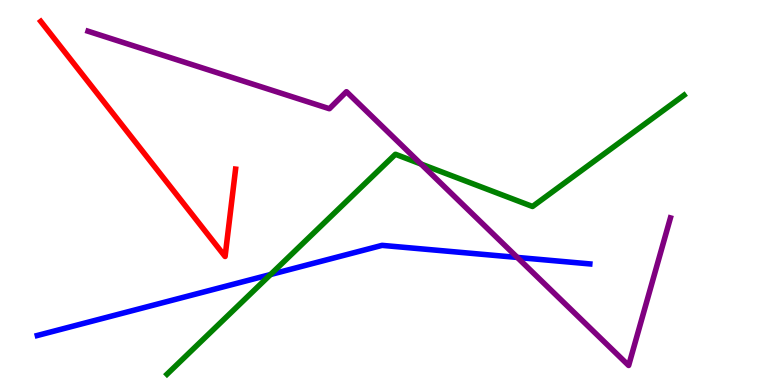[{'lines': ['blue', 'red'], 'intersections': []}, {'lines': ['green', 'red'], 'intersections': []}, {'lines': ['purple', 'red'], 'intersections': []}, {'lines': ['blue', 'green'], 'intersections': [{'x': 3.49, 'y': 2.87}]}, {'lines': ['blue', 'purple'], 'intersections': [{'x': 6.67, 'y': 3.31}]}, {'lines': ['green', 'purple'], 'intersections': [{'x': 5.43, 'y': 5.74}]}]